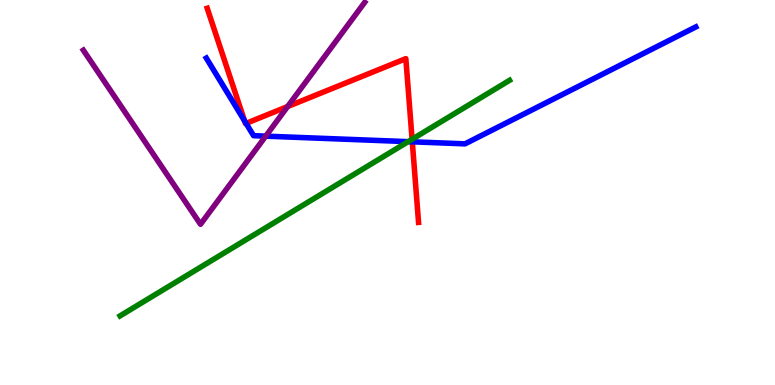[{'lines': ['blue', 'red'], 'intersections': [{'x': 3.16, 'y': 6.86}, {'x': 3.18, 'y': 6.8}, {'x': 5.32, 'y': 6.32}]}, {'lines': ['green', 'red'], 'intersections': [{'x': 5.32, 'y': 6.38}]}, {'lines': ['purple', 'red'], 'intersections': [{'x': 3.71, 'y': 7.23}]}, {'lines': ['blue', 'green'], 'intersections': [{'x': 5.27, 'y': 6.32}]}, {'lines': ['blue', 'purple'], 'intersections': [{'x': 3.43, 'y': 6.46}]}, {'lines': ['green', 'purple'], 'intersections': []}]